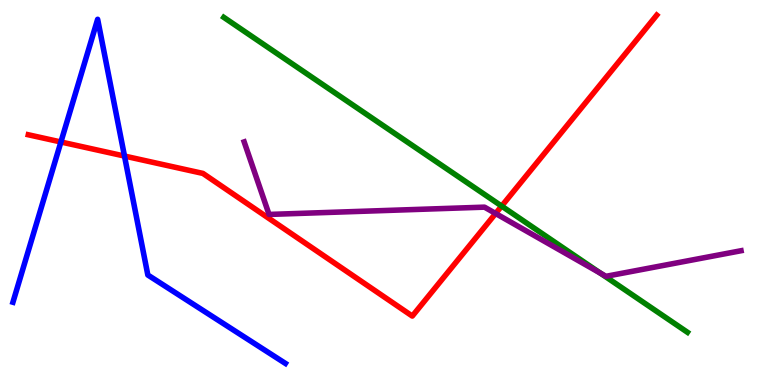[{'lines': ['blue', 'red'], 'intersections': [{'x': 0.786, 'y': 6.31}, {'x': 1.61, 'y': 5.95}]}, {'lines': ['green', 'red'], 'intersections': [{'x': 6.47, 'y': 4.65}]}, {'lines': ['purple', 'red'], 'intersections': [{'x': 6.4, 'y': 4.45}]}, {'lines': ['blue', 'green'], 'intersections': []}, {'lines': ['blue', 'purple'], 'intersections': []}, {'lines': ['green', 'purple'], 'intersections': [{'x': 7.75, 'y': 2.9}]}]